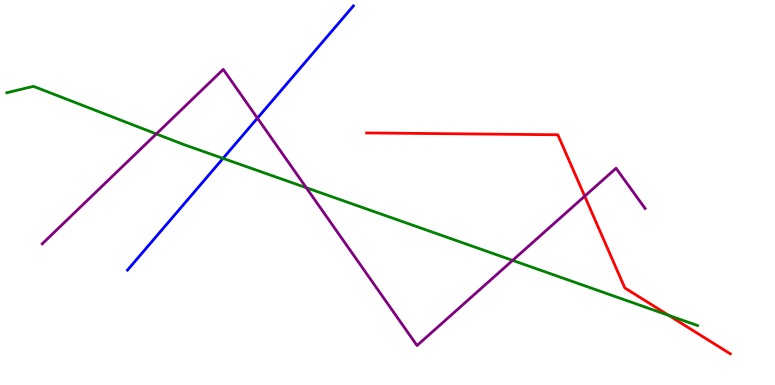[{'lines': ['blue', 'red'], 'intersections': []}, {'lines': ['green', 'red'], 'intersections': [{'x': 8.63, 'y': 1.81}]}, {'lines': ['purple', 'red'], 'intersections': [{'x': 7.54, 'y': 4.9}]}, {'lines': ['blue', 'green'], 'intersections': [{'x': 2.88, 'y': 5.89}]}, {'lines': ['blue', 'purple'], 'intersections': [{'x': 3.32, 'y': 6.93}]}, {'lines': ['green', 'purple'], 'intersections': [{'x': 2.02, 'y': 6.52}, {'x': 3.95, 'y': 5.12}, {'x': 6.61, 'y': 3.24}]}]